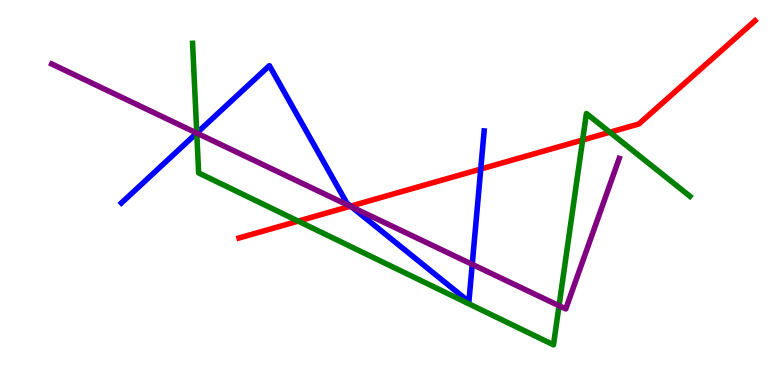[{'lines': ['blue', 'red'], 'intersections': [{'x': 4.52, 'y': 4.65}, {'x': 6.2, 'y': 5.61}]}, {'lines': ['green', 'red'], 'intersections': [{'x': 3.85, 'y': 4.26}, {'x': 7.52, 'y': 6.36}, {'x': 7.87, 'y': 6.57}]}, {'lines': ['purple', 'red'], 'intersections': [{'x': 4.52, 'y': 4.64}]}, {'lines': ['blue', 'green'], 'intersections': [{'x': 2.54, 'y': 6.54}]}, {'lines': ['blue', 'purple'], 'intersections': [{'x': 2.54, 'y': 6.54}, {'x': 4.54, 'y': 4.63}, {'x': 6.09, 'y': 3.13}]}, {'lines': ['green', 'purple'], 'intersections': [{'x': 2.54, 'y': 6.54}, {'x': 7.21, 'y': 2.06}]}]